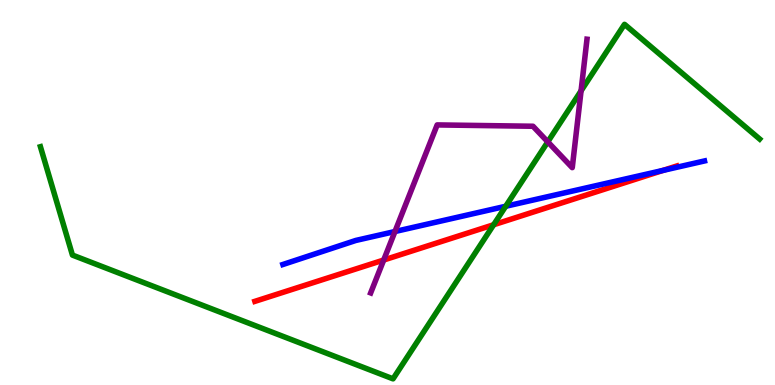[{'lines': ['blue', 'red'], 'intersections': [{'x': 8.55, 'y': 5.57}]}, {'lines': ['green', 'red'], 'intersections': [{'x': 6.37, 'y': 4.16}]}, {'lines': ['purple', 'red'], 'intersections': [{'x': 4.95, 'y': 3.25}]}, {'lines': ['blue', 'green'], 'intersections': [{'x': 6.53, 'y': 4.64}]}, {'lines': ['blue', 'purple'], 'intersections': [{'x': 5.1, 'y': 3.99}]}, {'lines': ['green', 'purple'], 'intersections': [{'x': 7.07, 'y': 6.32}, {'x': 7.5, 'y': 7.64}]}]